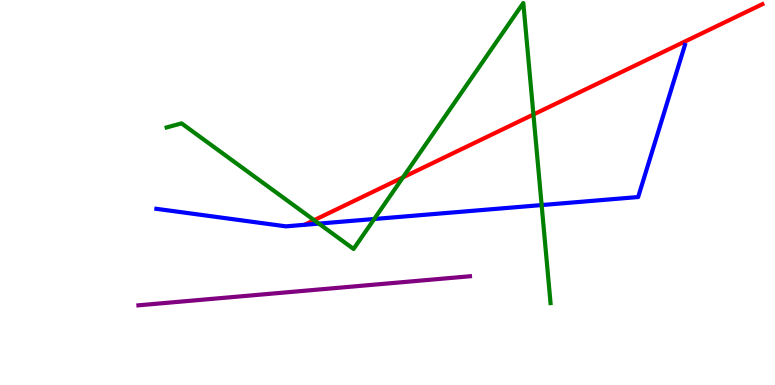[{'lines': ['blue', 'red'], 'intersections': []}, {'lines': ['green', 'red'], 'intersections': [{'x': 4.05, 'y': 4.28}, {'x': 5.2, 'y': 5.39}, {'x': 6.88, 'y': 7.03}]}, {'lines': ['purple', 'red'], 'intersections': []}, {'lines': ['blue', 'green'], 'intersections': [{'x': 4.11, 'y': 4.19}, {'x': 4.83, 'y': 4.31}, {'x': 6.99, 'y': 4.67}]}, {'lines': ['blue', 'purple'], 'intersections': []}, {'lines': ['green', 'purple'], 'intersections': []}]